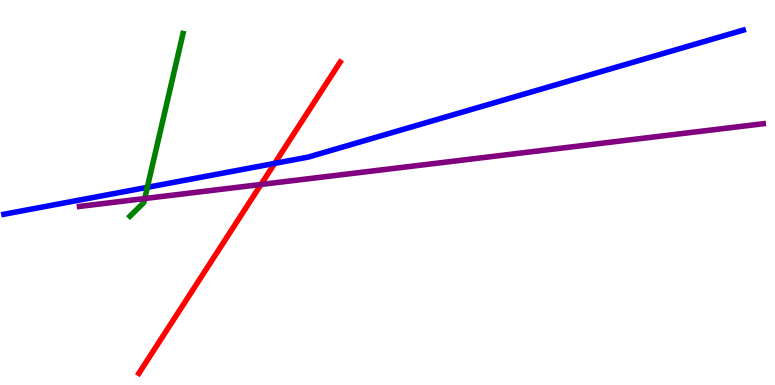[{'lines': ['blue', 'red'], 'intersections': [{'x': 3.54, 'y': 5.76}]}, {'lines': ['green', 'red'], 'intersections': []}, {'lines': ['purple', 'red'], 'intersections': [{'x': 3.37, 'y': 5.21}]}, {'lines': ['blue', 'green'], 'intersections': [{'x': 1.9, 'y': 5.13}]}, {'lines': ['blue', 'purple'], 'intersections': []}, {'lines': ['green', 'purple'], 'intersections': [{'x': 1.87, 'y': 4.84}]}]